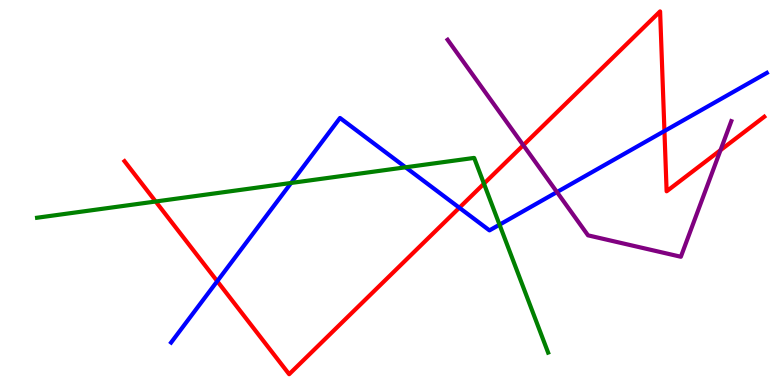[{'lines': ['blue', 'red'], 'intersections': [{'x': 2.8, 'y': 2.7}, {'x': 5.93, 'y': 4.6}, {'x': 8.57, 'y': 6.6}]}, {'lines': ['green', 'red'], 'intersections': [{'x': 2.01, 'y': 4.77}, {'x': 6.24, 'y': 5.23}]}, {'lines': ['purple', 'red'], 'intersections': [{'x': 6.75, 'y': 6.23}, {'x': 9.3, 'y': 6.1}]}, {'lines': ['blue', 'green'], 'intersections': [{'x': 3.76, 'y': 5.25}, {'x': 5.23, 'y': 5.65}, {'x': 6.45, 'y': 4.16}]}, {'lines': ['blue', 'purple'], 'intersections': [{'x': 7.19, 'y': 5.01}]}, {'lines': ['green', 'purple'], 'intersections': []}]